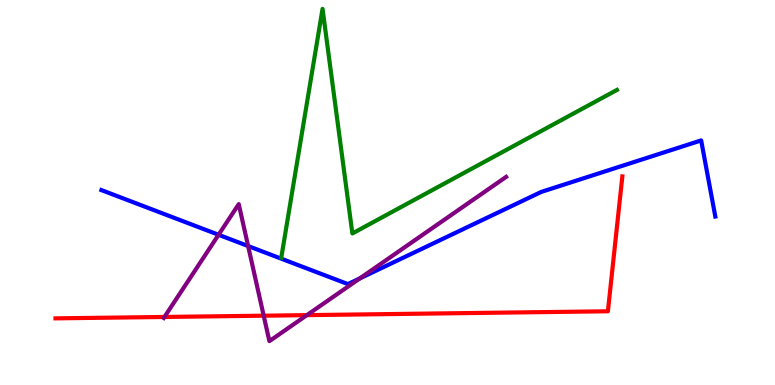[{'lines': ['blue', 'red'], 'intersections': []}, {'lines': ['green', 'red'], 'intersections': []}, {'lines': ['purple', 'red'], 'intersections': [{'x': 2.12, 'y': 1.77}, {'x': 3.4, 'y': 1.8}, {'x': 3.96, 'y': 1.81}]}, {'lines': ['blue', 'green'], 'intersections': []}, {'lines': ['blue', 'purple'], 'intersections': [{'x': 2.82, 'y': 3.9}, {'x': 3.2, 'y': 3.61}, {'x': 4.64, 'y': 2.77}]}, {'lines': ['green', 'purple'], 'intersections': []}]